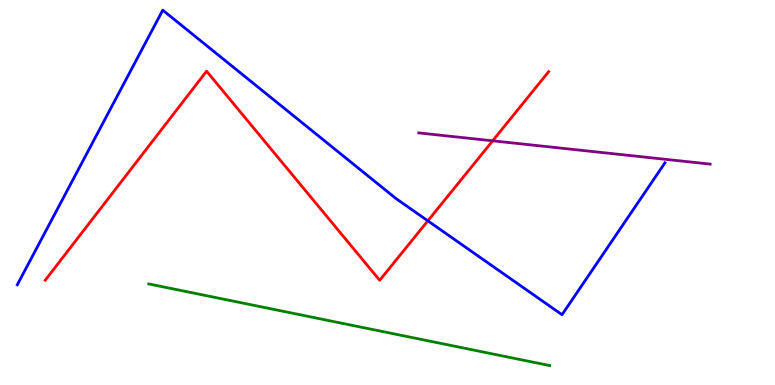[{'lines': ['blue', 'red'], 'intersections': [{'x': 5.52, 'y': 4.26}]}, {'lines': ['green', 'red'], 'intersections': []}, {'lines': ['purple', 'red'], 'intersections': [{'x': 6.36, 'y': 6.34}]}, {'lines': ['blue', 'green'], 'intersections': []}, {'lines': ['blue', 'purple'], 'intersections': []}, {'lines': ['green', 'purple'], 'intersections': []}]